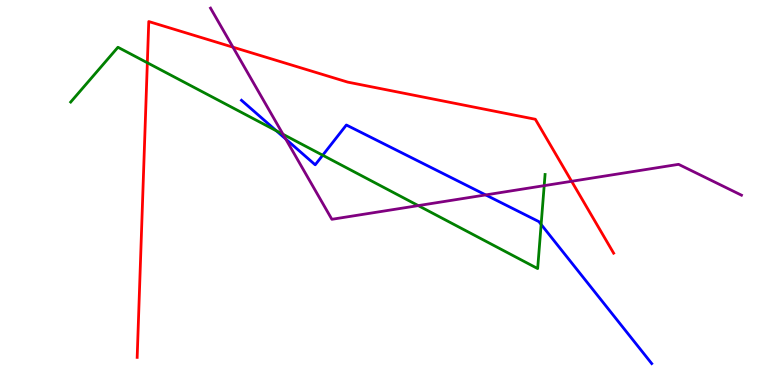[{'lines': ['blue', 'red'], 'intersections': []}, {'lines': ['green', 'red'], 'intersections': [{'x': 1.9, 'y': 8.37}]}, {'lines': ['purple', 'red'], 'intersections': [{'x': 3.01, 'y': 8.77}, {'x': 7.38, 'y': 5.29}]}, {'lines': ['blue', 'green'], 'intersections': [{'x': 3.56, 'y': 6.6}, {'x': 4.16, 'y': 5.97}, {'x': 6.98, 'y': 4.17}]}, {'lines': ['blue', 'purple'], 'intersections': [{'x': 3.69, 'y': 6.39}, {'x': 6.27, 'y': 4.94}]}, {'lines': ['green', 'purple'], 'intersections': [{'x': 3.65, 'y': 6.51}, {'x': 5.4, 'y': 4.66}, {'x': 7.02, 'y': 5.18}]}]